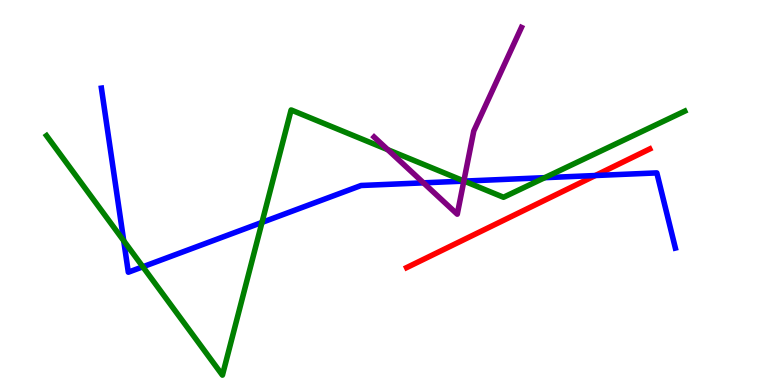[{'lines': ['blue', 'red'], 'intersections': [{'x': 7.68, 'y': 5.44}]}, {'lines': ['green', 'red'], 'intersections': []}, {'lines': ['purple', 'red'], 'intersections': []}, {'lines': ['blue', 'green'], 'intersections': [{'x': 1.6, 'y': 3.75}, {'x': 1.84, 'y': 3.07}, {'x': 3.38, 'y': 4.22}, {'x': 5.99, 'y': 5.3}, {'x': 7.03, 'y': 5.39}]}, {'lines': ['blue', 'purple'], 'intersections': [{'x': 5.46, 'y': 5.25}, {'x': 5.98, 'y': 5.3}]}, {'lines': ['green', 'purple'], 'intersections': [{'x': 5.0, 'y': 6.11}, {'x': 5.99, 'y': 5.3}]}]